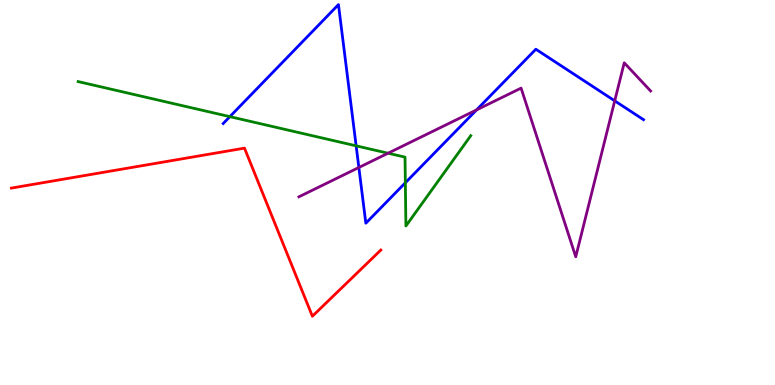[{'lines': ['blue', 'red'], 'intersections': []}, {'lines': ['green', 'red'], 'intersections': []}, {'lines': ['purple', 'red'], 'intersections': []}, {'lines': ['blue', 'green'], 'intersections': [{'x': 2.97, 'y': 6.97}, {'x': 4.6, 'y': 6.21}, {'x': 5.23, 'y': 5.25}]}, {'lines': ['blue', 'purple'], 'intersections': [{'x': 4.63, 'y': 5.65}, {'x': 6.15, 'y': 7.15}, {'x': 7.93, 'y': 7.38}]}, {'lines': ['green', 'purple'], 'intersections': [{'x': 5.01, 'y': 6.02}]}]